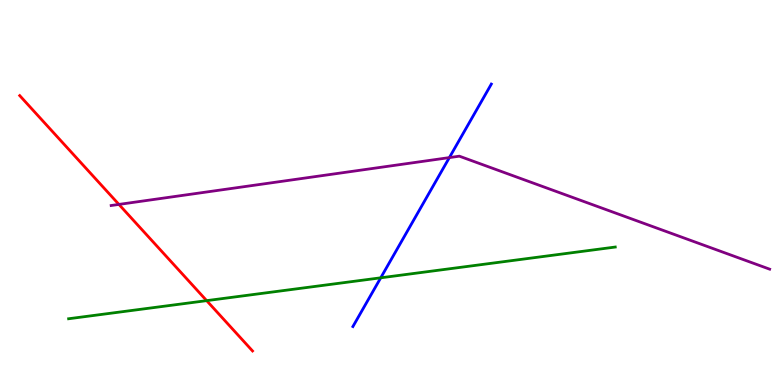[{'lines': ['blue', 'red'], 'intersections': []}, {'lines': ['green', 'red'], 'intersections': [{'x': 2.67, 'y': 2.19}]}, {'lines': ['purple', 'red'], 'intersections': [{'x': 1.53, 'y': 4.69}]}, {'lines': ['blue', 'green'], 'intersections': [{'x': 4.91, 'y': 2.78}]}, {'lines': ['blue', 'purple'], 'intersections': [{'x': 5.8, 'y': 5.91}]}, {'lines': ['green', 'purple'], 'intersections': []}]